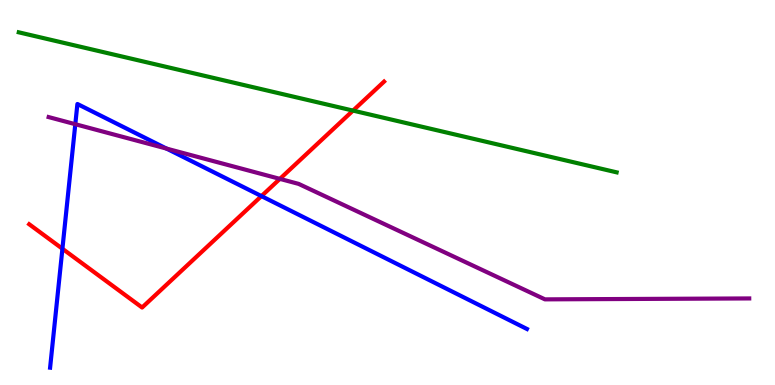[{'lines': ['blue', 'red'], 'intersections': [{'x': 0.805, 'y': 3.54}, {'x': 3.37, 'y': 4.91}]}, {'lines': ['green', 'red'], 'intersections': [{'x': 4.56, 'y': 7.13}]}, {'lines': ['purple', 'red'], 'intersections': [{'x': 3.61, 'y': 5.35}]}, {'lines': ['blue', 'green'], 'intersections': []}, {'lines': ['blue', 'purple'], 'intersections': [{'x': 0.972, 'y': 6.77}, {'x': 2.15, 'y': 6.14}]}, {'lines': ['green', 'purple'], 'intersections': []}]